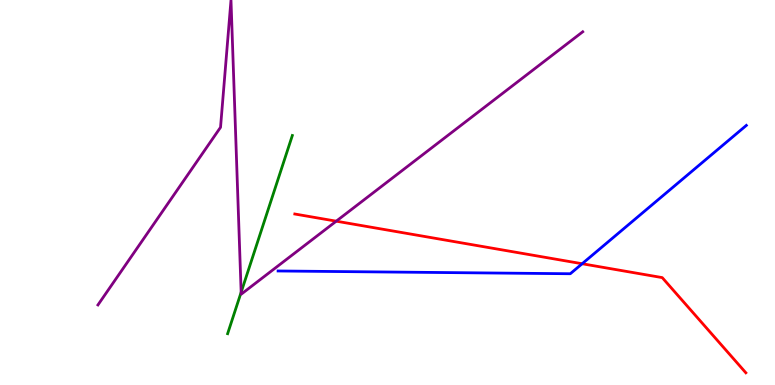[{'lines': ['blue', 'red'], 'intersections': [{'x': 7.51, 'y': 3.15}]}, {'lines': ['green', 'red'], 'intersections': []}, {'lines': ['purple', 'red'], 'intersections': [{'x': 4.34, 'y': 4.26}]}, {'lines': ['blue', 'green'], 'intersections': []}, {'lines': ['blue', 'purple'], 'intersections': []}, {'lines': ['green', 'purple'], 'intersections': [{'x': 3.11, 'y': 2.41}]}]